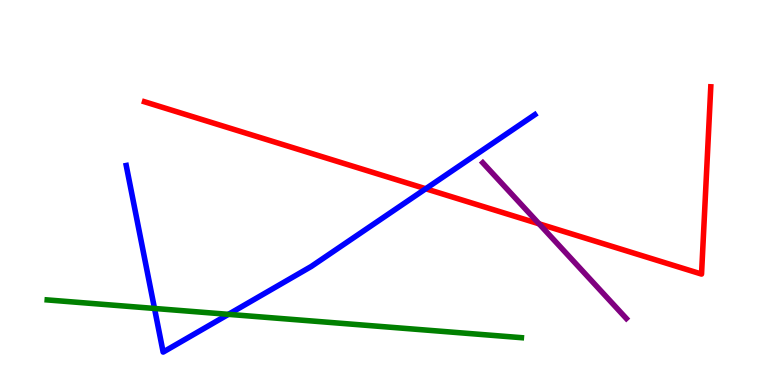[{'lines': ['blue', 'red'], 'intersections': [{'x': 5.49, 'y': 5.1}]}, {'lines': ['green', 'red'], 'intersections': []}, {'lines': ['purple', 'red'], 'intersections': [{'x': 6.96, 'y': 4.19}]}, {'lines': ['blue', 'green'], 'intersections': [{'x': 1.99, 'y': 1.99}, {'x': 2.95, 'y': 1.84}]}, {'lines': ['blue', 'purple'], 'intersections': []}, {'lines': ['green', 'purple'], 'intersections': []}]